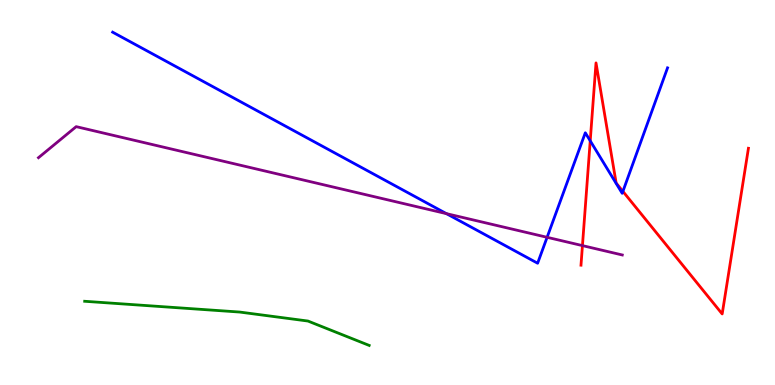[{'lines': ['blue', 'red'], 'intersections': [{'x': 7.62, 'y': 6.34}, {'x': 8.04, 'y': 5.03}]}, {'lines': ['green', 'red'], 'intersections': []}, {'lines': ['purple', 'red'], 'intersections': [{'x': 7.52, 'y': 3.62}]}, {'lines': ['blue', 'green'], 'intersections': []}, {'lines': ['blue', 'purple'], 'intersections': [{'x': 5.76, 'y': 4.45}, {'x': 7.06, 'y': 3.84}]}, {'lines': ['green', 'purple'], 'intersections': []}]